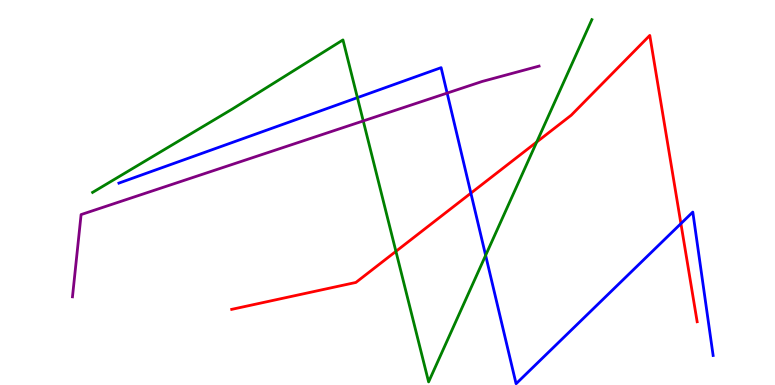[{'lines': ['blue', 'red'], 'intersections': [{'x': 6.08, 'y': 4.98}, {'x': 8.79, 'y': 4.19}]}, {'lines': ['green', 'red'], 'intersections': [{'x': 5.11, 'y': 3.47}, {'x': 6.93, 'y': 6.31}]}, {'lines': ['purple', 'red'], 'intersections': []}, {'lines': ['blue', 'green'], 'intersections': [{'x': 4.61, 'y': 7.46}, {'x': 6.27, 'y': 3.37}]}, {'lines': ['blue', 'purple'], 'intersections': [{'x': 5.77, 'y': 7.58}]}, {'lines': ['green', 'purple'], 'intersections': [{'x': 4.69, 'y': 6.86}]}]